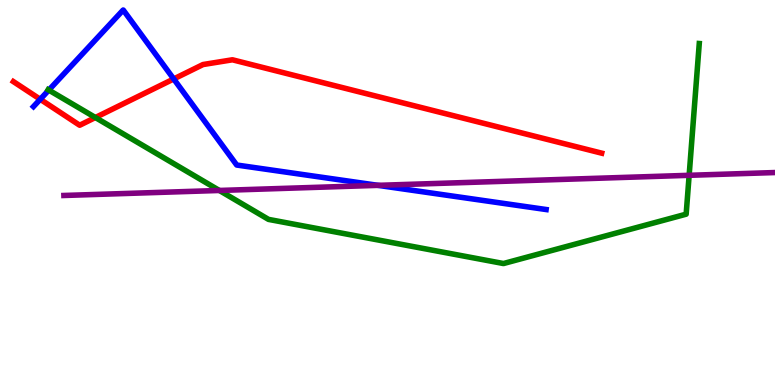[{'lines': ['blue', 'red'], 'intersections': [{'x': 0.519, 'y': 7.42}, {'x': 2.24, 'y': 7.95}]}, {'lines': ['green', 'red'], 'intersections': [{'x': 1.23, 'y': 6.95}]}, {'lines': ['purple', 'red'], 'intersections': []}, {'lines': ['blue', 'green'], 'intersections': [{'x': 0.63, 'y': 7.66}]}, {'lines': ['blue', 'purple'], 'intersections': [{'x': 4.88, 'y': 5.19}]}, {'lines': ['green', 'purple'], 'intersections': [{'x': 2.83, 'y': 5.05}, {'x': 8.89, 'y': 5.45}]}]